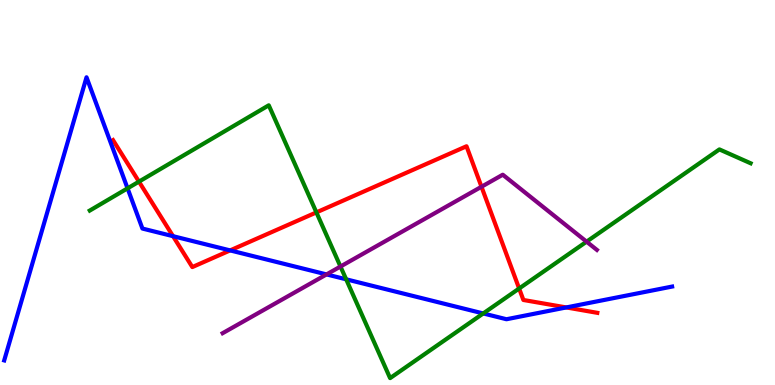[{'lines': ['blue', 'red'], 'intersections': [{'x': 2.23, 'y': 3.87}, {'x': 2.97, 'y': 3.5}, {'x': 7.31, 'y': 2.01}]}, {'lines': ['green', 'red'], 'intersections': [{'x': 1.79, 'y': 5.28}, {'x': 4.08, 'y': 4.48}, {'x': 6.7, 'y': 2.51}]}, {'lines': ['purple', 'red'], 'intersections': [{'x': 6.21, 'y': 5.15}]}, {'lines': ['blue', 'green'], 'intersections': [{'x': 1.65, 'y': 5.11}, {'x': 4.47, 'y': 2.75}, {'x': 6.24, 'y': 1.86}]}, {'lines': ['blue', 'purple'], 'intersections': [{'x': 4.21, 'y': 2.87}]}, {'lines': ['green', 'purple'], 'intersections': [{'x': 4.39, 'y': 3.08}, {'x': 7.57, 'y': 3.72}]}]